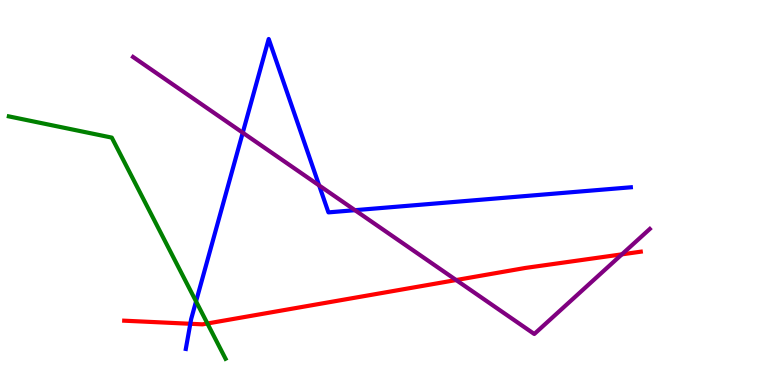[{'lines': ['blue', 'red'], 'intersections': [{'x': 2.46, 'y': 1.59}]}, {'lines': ['green', 'red'], 'intersections': [{'x': 2.68, 'y': 1.6}]}, {'lines': ['purple', 'red'], 'intersections': [{'x': 5.89, 'y': 2.73}, {'x': 8.02, 'y': 3.39}]}, {'lines': ['blue', 'green'], 'intersections': [{'x': 2.53, 'y': 2.17}]}, {'lines': ['blue', 'purple'], 'intersections': [{'x': 3.13, 'y': 6.55}, {'x': 4.12, 'y': 5.18}, {'x': 4.58, 'y': 4.54}]}, {'lines': ['green', 'purple'], 'intersections': []}]